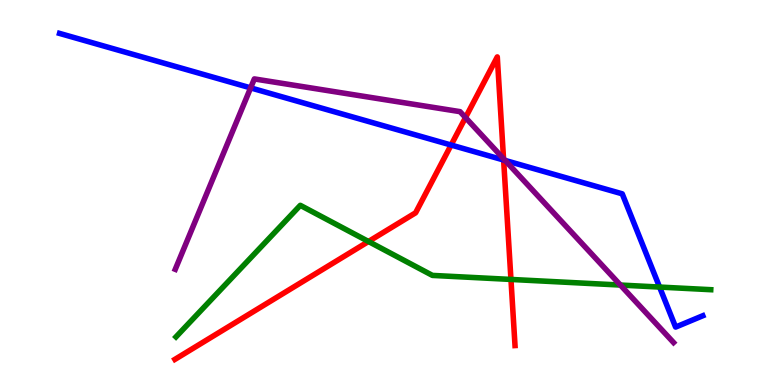[{'lines': ['blue', 'red'], 'intersections': [{'x': 5.82, 'y': 6.23}, {'x': 6.5, 'y': 5.84}]}, {'lines': ['green', 'red'], 'intersections': [{'x': 4.75, 'y': 3.73}, {'x': 6.59, 'y': 2.74}]}, {'lines': ['purple', 'red'], 'intersections': [{'x': 6.01, 'y': 6.95}, {'x': 6.5, 'y': 5.88}]}, {'lines': ['blue', 'green'], 'intersections': [{'x': 8.51, 'y': 2.54}]}, {'lines': ['blue', 'purple'], 'intersections': [{'x': 3.23, 'y': 7.72}, {'x': 6.52, 'y': 5.83}]}, {'lines': ['green', 'purple'], 'intersections': [{'x': 8.01, 'y': 2.6}]}]